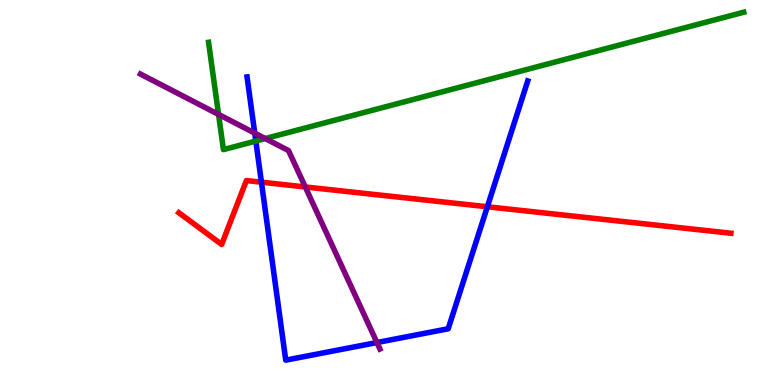[{'lines': ['blue', 'red'], 'intersections': [{'x': 3.37, 'y': 5.27}, {'x': 6.29, 'y': 4.63}]}, {'lines': ['green', 'red'], 'intersections': []}, {'lines': ['purple', 'red'], 'intersections': [{'x': 3.94, 'y': 5.14}]}, {'lines': ['blue', 'green'], 'intersections': [{'x': 3.3, 'y': 6.34}]}, {'lines': ['blue', 'purple'], 'intersections': [{'x': 3.29, 'y': 6.54}, {'x': 4.86, 'y': 1.1}]}, {'lines': ['green', 'purple'], 'intersections': [{'x': 2.82, 'y': 7.03}, {'x': 3.42, 'y': 6.4}]}]